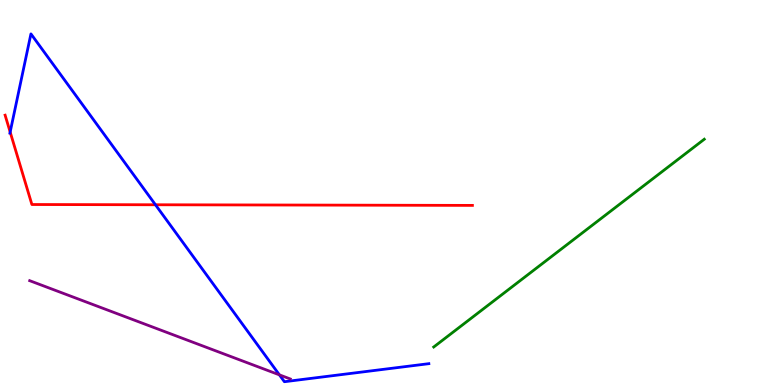[{'lines': ['blue', 'red'], 'intersections': [{'x': 0.131, 'y': 6.57}, {'x': 2.01, 'y': 4.68}]}, {'lines': ['green', 'red'], 'intersections': []}, {'lines': ['purple', 'red'], 'intersections': []}, {'lines': ['blue', 'green'], 'intersections': []}, {'lines': ['blue', 'purple'], 'intersections': [{'x': 3.61, 'y': 0.263}]}, {'lines': ['green', 'purple'], 'intersections': []}]